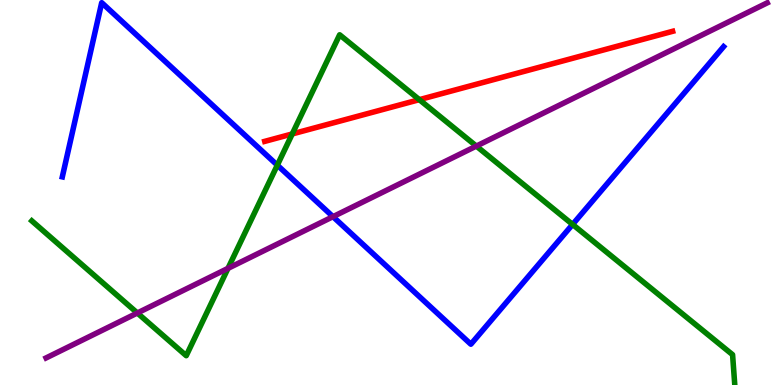[{'lines': ['blue', 'red'], 'intersections': []}, {'lines': ['green', 'red'], 'intersections': [{'x': 3.77, 'y': 6.52}, {'x': 5.41, 'y': 7.41}]}, {'lines': ['purple', 'red'], 'intersections': []}, {'lines': ['blue', 'green'], 'intersections': [{'x': 3.58, 'y': 5.71}, {'x': 7.39, 'y': 4.17}]}, {'lines': ['blue', 'purple'], 'intersections': [{'x': 4.3, 'y': 4.37}]}, {'lines': ['green', 'purple'], 'intersections': [{'x': 1.77, 'y': 1.87}, {'x': 2.94, 'y': 3.03}, {'x': 6.15, 'y': 6.21}]}]